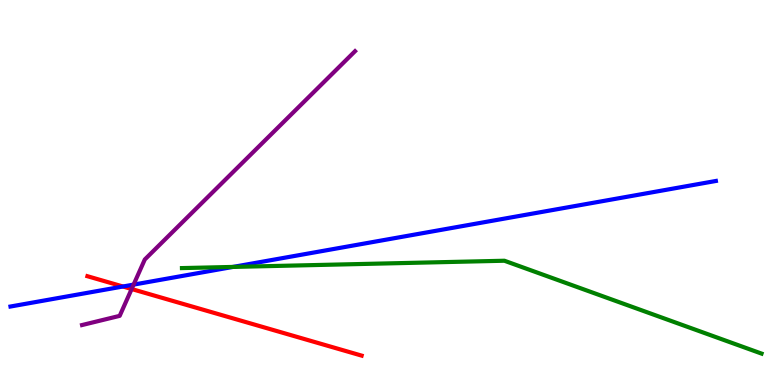[{'lines': ['blue', 'red'], 'intersections': [{'x': 1.59, 'y': 2.56}]}, {'lines': ['green', 'red'], 'intersections': []}, {'lines': ['purple', 'red'], 'intersections': [{'x': 1.7, 'y': 2.49}]}, {'lines': ['blue', 'green'], 'intersections': [{'x': 3.01, 'y': 3.07}]}, {'lines': ['blue', 'purple'], 'intersections': [{'x': 1.72, 'y': 2.61}]}, {'lines': ['green', 'purple'], 'intersections': []}]